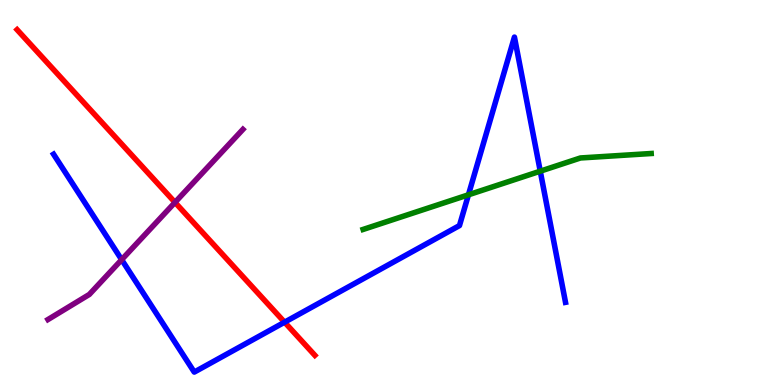[{'lines': ['blue', 'red'], 'intersections': [{'x': 3.67, 'y': 1.63}]}, {'lines': ['green', 'red'], 'intersections': []}, {'lines': ['purple', 'red'], 'intersections': [{'x': 2.26, 'y': 4.74}]}, {'lines': ['blue', 'green'], 'intersections': [{'x': 6.04, 'y': 4.94}, {'x': 6.97, 'y': 5.55}]}, {'lines': ['blue', 'purple'], 'intersections': [{'x': 1.57, 'y': 3.25}]}, {'lines': ['green', 'purple'], 'intersections': []}]